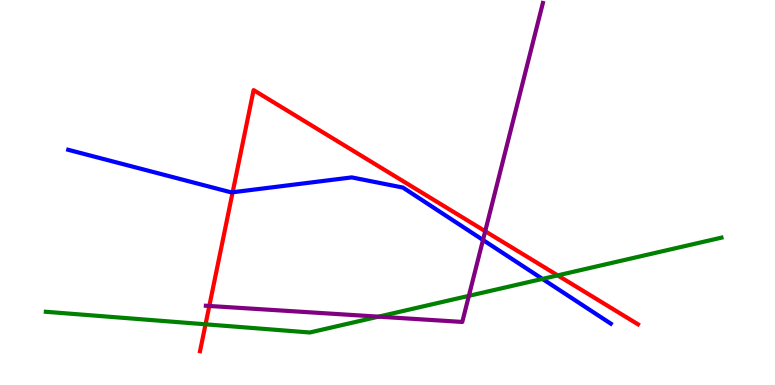[{'lines': ['blue', 'red'], 'intersections': [{'x': 3.0, 'y': 5.01}]}, {'lines': ['green', 'red'], 'intersections': [{'x': 2.65, 'y': 1.58}, {'x': 7.2, 'y': 2.85}]}, {'lines': ['purple', 'red'], 'intersections': [{'x': 2.7, 'y': 2.05}, {'x': 6.26, 'y': 3.99}]}, {'lines': ['blue', 'green'], 'intersections': [{'x': 7.0, 'y': 2.76}]}, {'lines': ['blue', 'purple'], 'intersections': [{'x': 6.23, 'y': 3.77}]}, {'lines': ['green', 'purple'], 'intersections': [{'x': 4.88, 'y': 1.78}, {'x': 6.05, 'y': 2.32}]}]